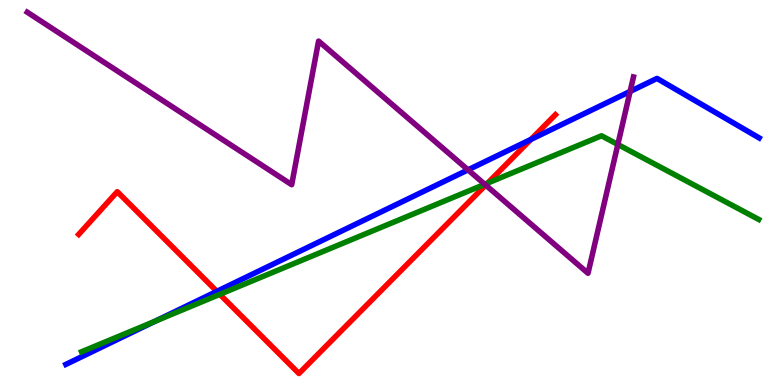[{'lines': ['blue', 'red'], 'intersections': [{'x': 2.8, 'y': 2.43}, {'x': 6.85, 'y': 6.38}]}, {'lines': ['green', 'red'], 'intersections': [{'x': 2.84, 'y': 2.35}, {'x': 6.29, 'y': 5.24}]}, {'lines': ['purple', 'red'], 'intersections': [{'x': 6.27, 'y': 5.19}]}, {'lines': ['blue', 'green'], 'intersections': [{'x': 2.0, 'y': 1.66}]}, {'lines': ['blue', 'purple'], 'intersections': [{'x': 6.04, 'y': 5.59}, {'x': 8.13, 'y': 7.62}]}, {'lines': ['green', 'purple'], 'intersections': [{'x': 6.26, 'y': 5.21}, {'x': 7.97, 'y': 6.25}]}]